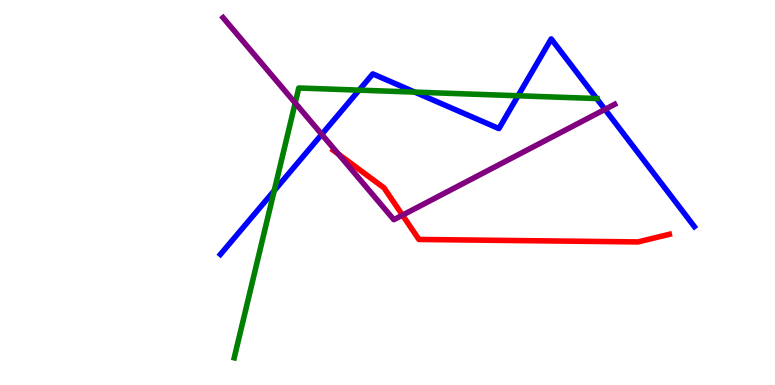[{'lines': ['blue', 'red'], 'intersections': []}, {'lines': ['green', 'red'], 'intersections': []}, {'lines': ['purple', 'red'], 'intersections': [{'x': 4.37, 'y': 6.0}, {'x': 5.19, 'y': 4.41}]}, {'lines': ['blue', 'green'], 'intersections': [{'x': 3.54, 'y': 5.05}, {'x': 4.63, 'y': 7.66}, {'x': 5.35, 'y': 7.61}, {'x': 6.68, 'y': 7.51}, {'x': 7.7, 'y': 7.44}]}, {'lines': ['blue', 'purple'], 'intersections': [{'x': 4.15, 'y': 6.51}, {'x': 7.81, 'y': 7.16}]}, {'lines': ['green', 'purple'], 'intersections': [{'x': 3.81, 'y': 7.33}]}]